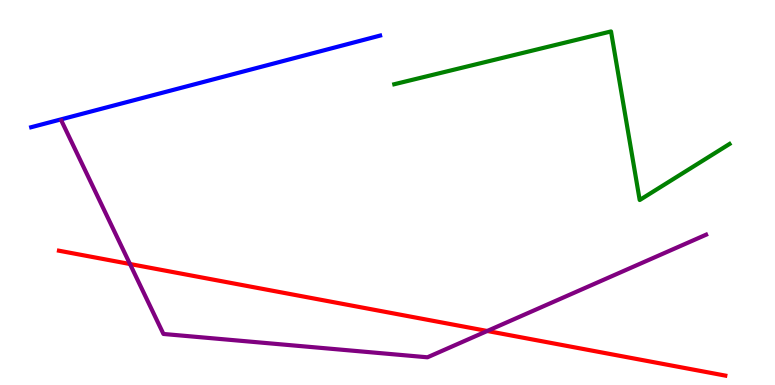[{'lines': ['blue', 'red'], 'intersections': []}, {'lines': ['green', 'red'], 'intersections': []}, {'lines': ['purple', 'red'], 'intersections': [{'x': 1.68, 'y': 3.14}, {'x': 6.29, 'y': 1.4}]}, {'lines': ['blue', 'green'], 'intersections': []}, {'lines': ['blue', 'purple'], 'intersections': []}, {'lines': ['green', 'purple'], 'intersections': []}]